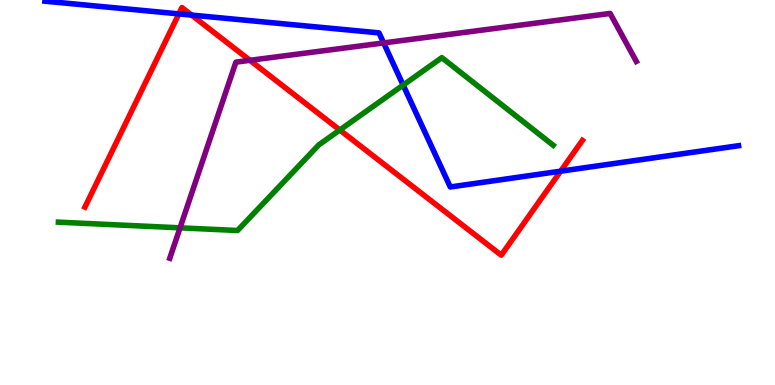[{'lines': ['blue', 'red'], 'intersections': [{'x': 2.31, 'y': 9.64}, {'x': 2.47, 'y': 9.61}, {'x': 7.23, 'y': 5.55}]}, {'lines': ['green', 'red'], 'intersections': [{'x': 4.38, 'y': 6.62}]}, {'lines': ['purple', 'red'], 'intersections': [{'x': 3.22, 'y': 8.43}]}, {'lines': ['blue', 'green'], 'intersections': [{'x': 5.2, 'y': 7.79}]}, {'lines': ['blue', 'purple'], 'intersections': [{'x': 4.95, 'y': 8.89}]}, {'lines': ['green', 'purple'], 'intersections': [{'x': 2.32, 'y': 4.08}]}]